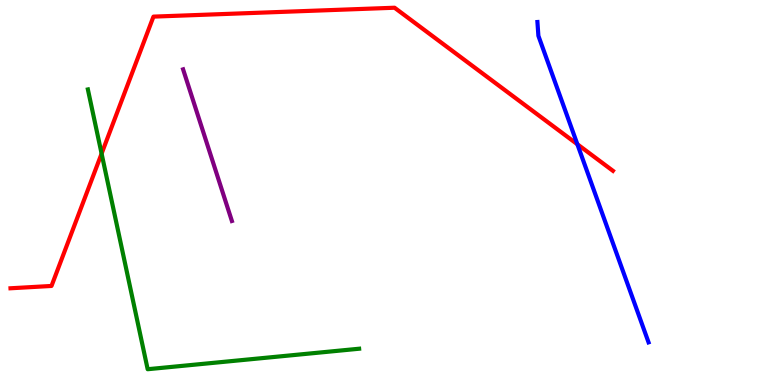[{'lines': ['blue', 'red'], 'intersections': [{'x': 7.45, 'y': 6.25}]}, {'lines': ['green', 'red'], 'intersections': [{'x': 1.31, 'y': 6.01}]}, {'lines': ['purple', 'red'], 'intersections': []}, {'lines': ['blue', 'green'], 'intersections': []}, {'lines': ['blue', 'purple'], 'intersections': []}, {'lines': ['green', 'purple'], 'intersections': []}]